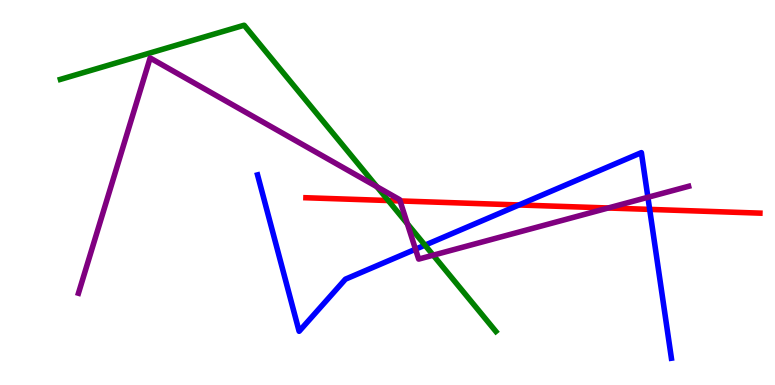[{'lines': ['blue', 'red'], 'intersections': [{'x': 6.7, 'y': 4.68}, {'x': 8.38, 'y': 4.56}]}, {'lines': ['green', 'red'], 'intersections': [{'x': 5.01, 'y': 4.79}]}, {'lines': ['purple', 'red'], 'intersections': [{'x': 5.16, 'y': 4.78}, {'x': 7.85, 'y': 4.6}]}, {'lines': ['blue', 'green'], 'intersections': [{'x': 5.48, 'y': 3.63}]}, {'lines': ['blue', 'purple'], 'intersections': [{'x': 5.36, 'y': 3.53}, {'x': 8.36, 'y': 4.88}]}, {'lines': ['green', 'purple'], 'intersections': [{'x': 4.86, 'y': 5.15}, {'x': 5.26, 'y': 4.19}, {'x': 5.59, 'y': 3.37}]}]